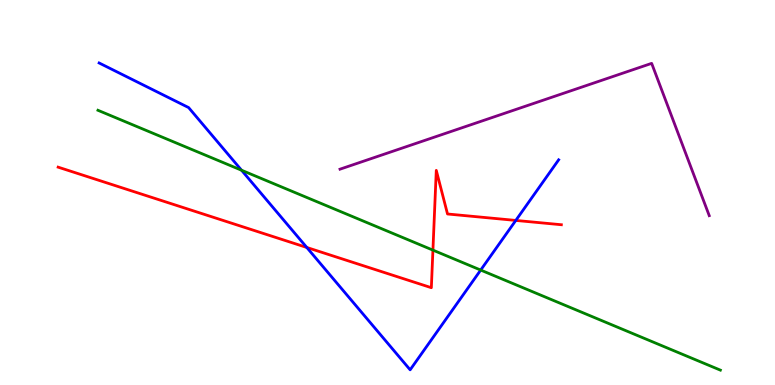[{'lines': ['blue', 'red'], 'intersections': [{'x': 3.96, 'y': 3.57}, {'x': 6.66, 'y': 4.27}]}, {'lines': ['green', 'red'], 'intersections': [{'x': 5.59, 'y': 3.5}]}, {'lines': ['purple', 'red'], 'intersections': []}, {'lines': ['blue', 'green'], 'intersections': [{'x': 3.12, 'y': 5.58}, {'x': 6.2, 'y': 2.99}]}, {'lines': ['blue', 'purple'], 'intersections': []}, {'lines': ['green', 'purple'], 'intersections': []}]